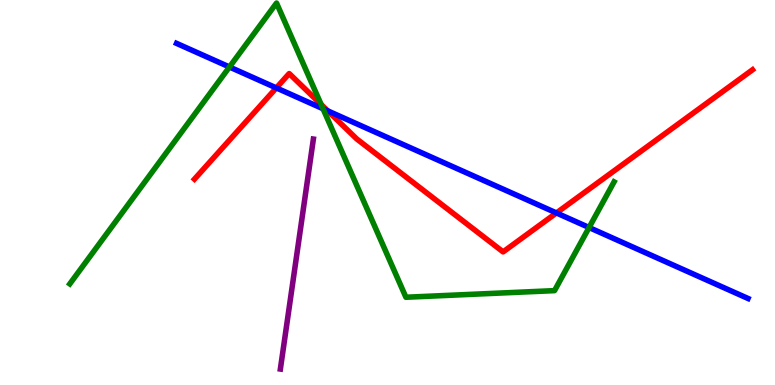[{'lines': ['blue', 'red'], 'intersections': [{'x': 3.57, 'y': 7.72}, {'x': 4.23, 'y': 7.12}, {'x': 7.18, 'y': 4.47}]}, {'lines': ['green', 'red'], 'intersections': [{'x': 4.14, 'y': 7.29}]}, {'lines': ['purple', 'red'], 'intersections': []}, {'lines': ['blue', 'green'], 'intersections': [{'x': 2.96, 'y': 8.26}, {'x': 4.17, 'y': 7.18}, {'x': 7.6, 'y': 4.09}]}, {'lines': ['blue', 'purple'], 'intersections': []}, {'lines': ['green', 'purple'], 'intersections': []}]